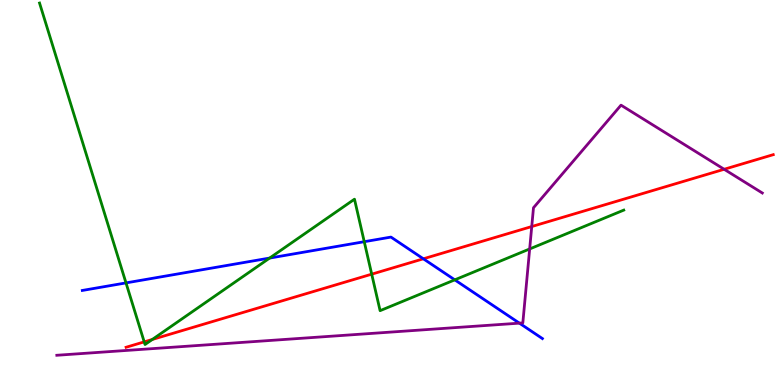[{'lines': ['blue', 'red'], 'intersections': [{'x': 5.46, 'y': 3.28}]}, {'lines': ['green', 'red'], 'intersections': [{'x': 1.86, 'y': 1.12}, {'x': 1.97, 'y': 1.18}, {'x': 4.8, 'y': 2.88}]}, {'lines': ['purple', 'red'], 'intersections': [{'x': 6.86, 'y': 4.12}, {'x': 9.34, 'y': 5.6}]}, {'lines': ['blue', 'green'], 'intersections': [{'x': 1.63, 'y': 2.65}, {'x': 3.48, 'y': 3.3}, {'x': 4.7, 'y': 3.72}, {'x': 5.87, 'y': 2.73}]}, {'lines': ['blue', 'purple'], 'intersections': [{'x': 6.7, 'y': 1.61}]}, {'lines': ['green', 'purple'], 'intersections': [{'x': 6.83, 'y': 3.53}]}]